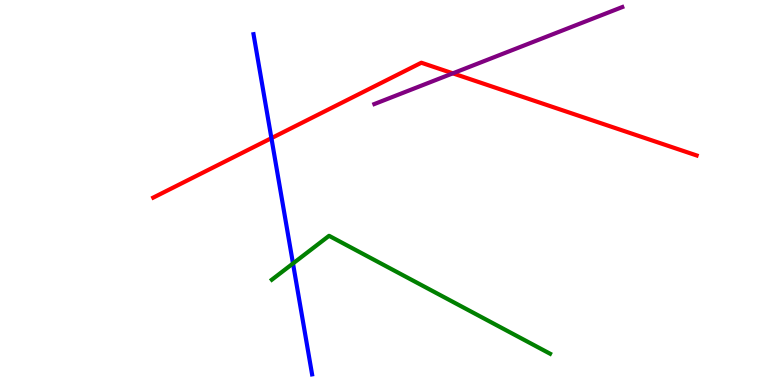[{'lines': ['blue', 'red'], 'intersections': [{'x': 3.5, 'y': 6.41}]}, {'lines': ['green', 'red'], 'intersections': []}, {'lines': ['purple', 'red'], 'intersections': [{'x': 5.84, 'y': 8.1}]}, {'lines': ['blue', 'green'], 'intersections': [{'x': 3.78, 'y': 3.16}]}, {'lines': ['blue', 'purple'], 'intersections': []}, {'lines': ['green', 'purple'], 'intersections': []}]